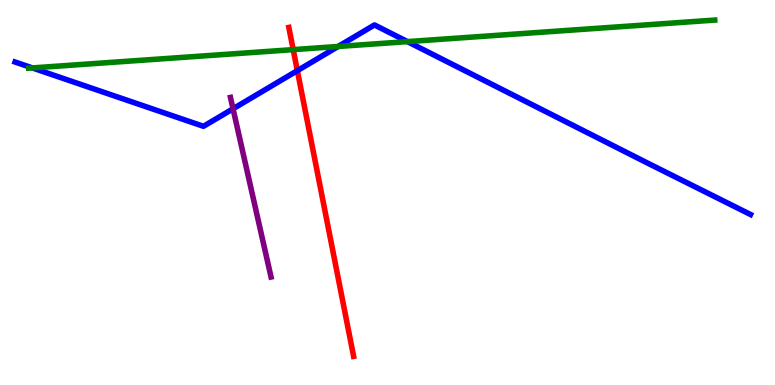[{'lines': ['blue', 'red'], 'intersections': [{'x': 3.84, 'y': 8.16}]}, {'lines': ['green', 'red'], 'intersections': [{'x': 3.78, 'y': 8.71}]}, {'lines': ['purple', 'red'], 'intersections': []}, {'lines': ['blue', 'green'], 'intersections': [{'x': 0.417, 'y': 8.24}, {'x': 4.36, 'y': 8.79}, {'x': 5.26, 'y': 8.92}]}, {'lines': ['blue', 'purple'], 'intersections': [{'x': 3.01, 'y': 7.17}]}, {'lines': ['green', 'purple'], 'intersections': []}]